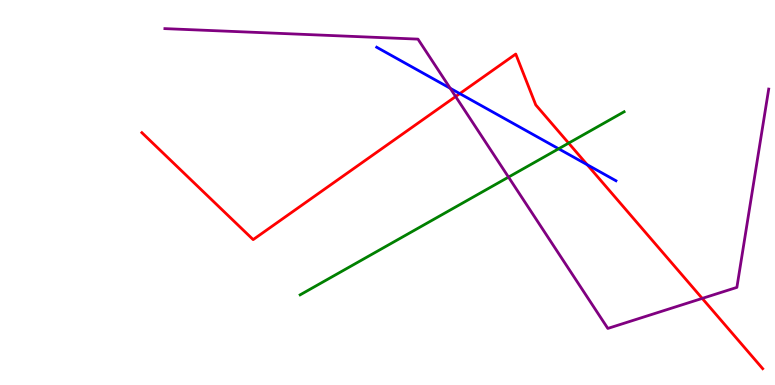[{'lines': ['blue', 'red'], 'intersections': [{'x': 5.93, 'y': 7.57}, {'x': 7.58, 'y': 5.72}]}, {'lines': ['green', 'red'], 'intersections': [{'x': 7.34, 'y': 6.28}]}, {'lines': ['purple', 'red'], 'intersections': [{'x': 5.88, 'y': 7.49}, {'x': 9.06, 'y': 2.25}]}, {'lines': ['blue', 'green'], 'intersections': [{'x': 7.21, 'y': 6.14}]}, {'lines': ['blue', 'purple'], 'intersections': [{'x': 5.81, 'y': 7.71}]}, {'lines': ['green', 'purple'], 'intersections': [{'x': 6.56, 'y': 5.4}]}]